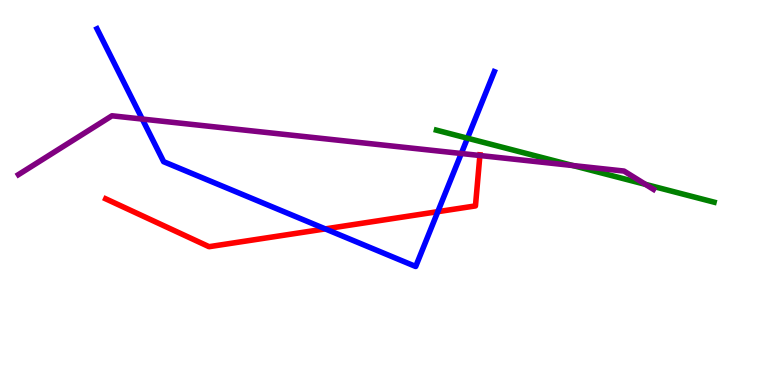[{'lines': ['blue', 'red'], 'intersections': [{'x': 4.2, 'y': 4.05}, {'x': 5.65, 'y': 4.5}]}, {'lines': ['green', 'red'], 'intersections': []}, {'lines': ['purple', 'red'], 'intersections': [{'x': 6.19, 'y': 5.96}]}, {'lines': ['blue', 'green'], 'intersections': [{'x': 6.03, 'y': 6.41}]}, {'lines': ['blue', 'purple'], 'intersections': [{'x': 1.84, 'y': 6.91}, {'x': 5.95, 'y': 6.01}]}, {'lines': ['green', 'purple'], 'intersections': [{'x': 7.39, 'y': 5.7}, {'x': 8.33, 'y': 5.21}]}]